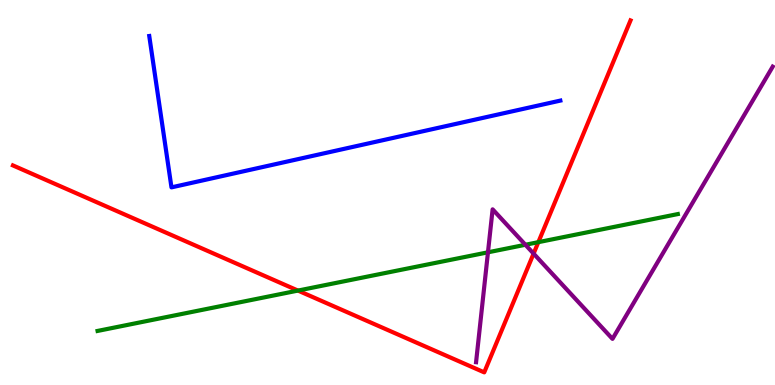[{'lines': ['blue', 'red'], 'intersections': []}, {'lines': ['green', 'red'], 'intersections': [{'x': 3.84, 'y': 2.45}, {'x': 6.95, 'y': 3.71}]}, {'lines': ['purple', 'red'], 'intersections': [{'x': 6.89, 'y': 3.41}]}, {'lines': ['blue', 'green'], 'intersections': []}, {'lines': ['blue', 'purple'], 'intersections': []}, {'lines': ['green', 'purple'], 'intersections': [{'x': 6.3, 'y': 3.45}, {'x': 6.78, 'y': 3.64}]}]